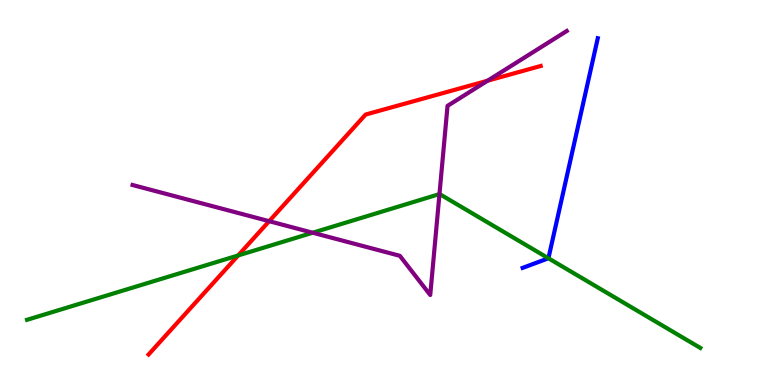[{'lines': ['blue', 'red'], 'intersections': []}, {'lines': ['green', 'red'], 'intersections': [{'x': 3.07, 'y': 3.37}]}, {'lines': ['purple', 'red'], 'intersections': [{'x': 3.47, 'y': 4.25}, {'x': 6.29, 'y': 7.9}]}, {'lines': ['blue', 'green'], 'intersections': [{'x': 7.08, 'y': 3.29}]}, {'lines': ['blue', 'purple'], 'intersections': []}, {'lines': ['green', 'purple'], 'intersections': [{'x': 4.03, 'y': 3.96}, {'x': 5.67, 'y': 4.96}]}]